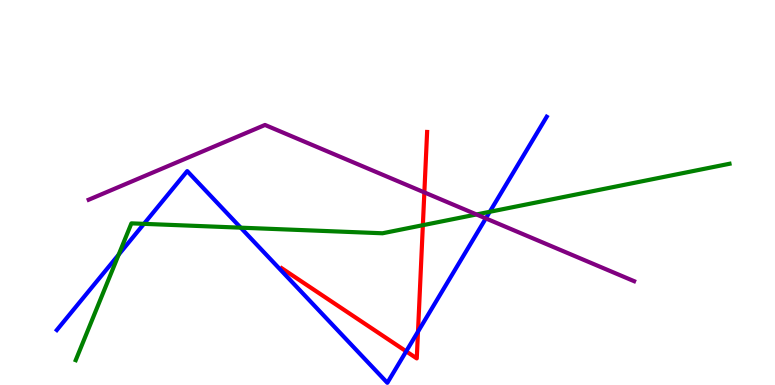[{'lines': ['blue', 'red'], 'intersections': [{'x': 5.24, 'y': 0.874}, {'x': 5.39, 'y': 1.39}]}, {'lines': ['green', 'red'], 'intersections': [{'x': 5.46, 'y': 4.15}]}, {'lines': ['purple', 'red'], 'intersections': [{'x': 5.48, 'y': 5.0}]}, {'lines': ['blue', 'green'], 'intersections': [{'x': 1.53, 'y': 3.39}, {'x': 1.86, 'y': 4.19}, {'x': 3.11, 'y': 4.09}, {'x': 6.32, 'y': 4.5}]}, {'lines': ['blue', 'purple'], 'intersections': [{'x': 6.27, 'y': 4.33}]}, {'lines': ['green', 'purple'], 'intersections': [{'x': 6.15, 'y': 4.43}]}]